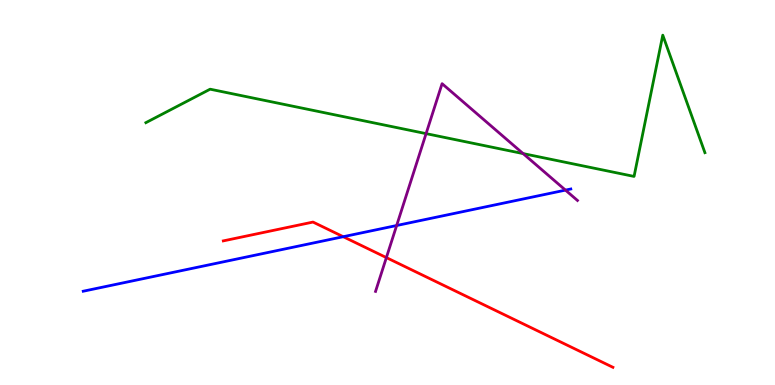[{'lines': ['blue', 'red'], 'intersections': [{'x': 4.43, 'y': 3.85}]}, {'lines': ['green', 'red'], 'intersections': []}, {'lines': ['purple', 'red'], 'intersections': [{'x': 4.99, 'y': 3.31}]}, {'lines': ['blue', 'green'], 'intersections': []}, {'lines': ['blue', 'purple'], 'intersections': [{'x': 5.12, 'y': 4.14}, {'x': 7.3, 'y': 5.06}]}, {'lines': ['green', 'purple'], 'intersections': [{'x': 5.5, 'y': 6.53}, {'x': 6.75, 'y': 6.01}]}]